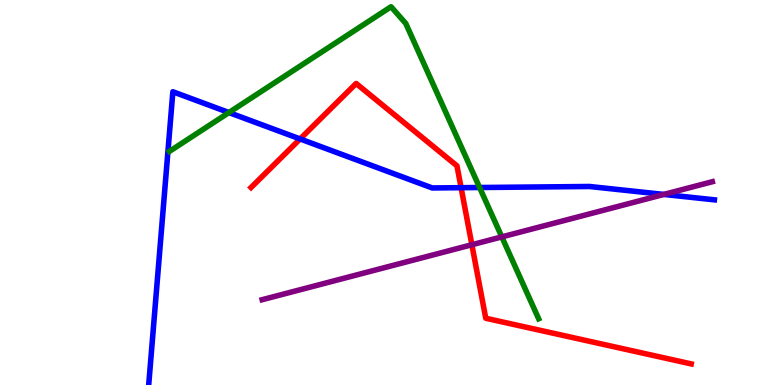[{'lines': ['blue', 'red'], 'intersections': [{'x': 3.87, 'y': 6.39}, {'x': 5.95, 'y': 5.13}]}, {'lines': ['green', 'red'], 'intersections': []}, {'lines': ['purple', 'red'], 'intersections': [{'x': 6.09, 'y': 3.64}]}, {'lines': ['blue', 'green'], 'intersections': [{'x': 2.95, 'y': 7.08}, {'x': 6.19, 'y': 5.13}]}, {'lines': ['blue', 'purple'], 'intersections': [{'x': 8.57, 'y': 4.95}]}, {'lines': ['green', 'purple'], 'intersections': [{'x': 6.47, 'y': 3.85}]}]